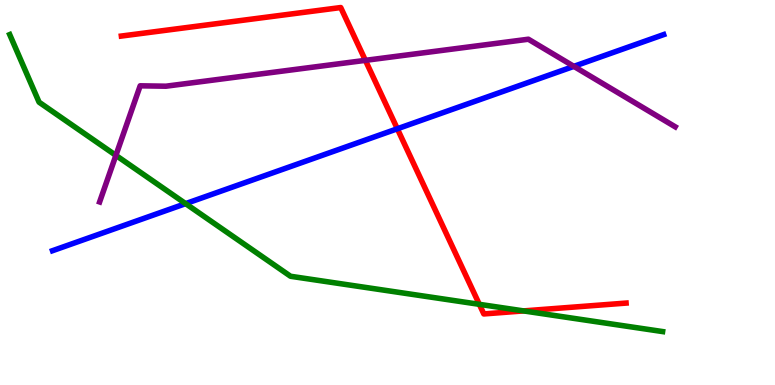[{'lines': ['blue', 'red'], 'intersections': [{'x': 5.13, 'y': 6.66}]}, {'lines': ['green', 'red'], 'intersections': [{'x': 6.18, 'y': 2.1}, {'x': 6.76, 'y': 1.92}]}, {'lines': ['purple', 'red'], 'intersections': [{'x': 4.71, 'y': 8.43}]}, {'lines': ['blue', 'green'], 'intersections': [{'x': 2.4, 'y': 4.71}]}, {'lines': ['blue', 'purple'], 'intersections': [{'x': 7.4, 'y': 8.28}]}, {'lines': ['green', 'purple'], 'intersections': [{'x': 1.5, 'y': 5.96}]}]